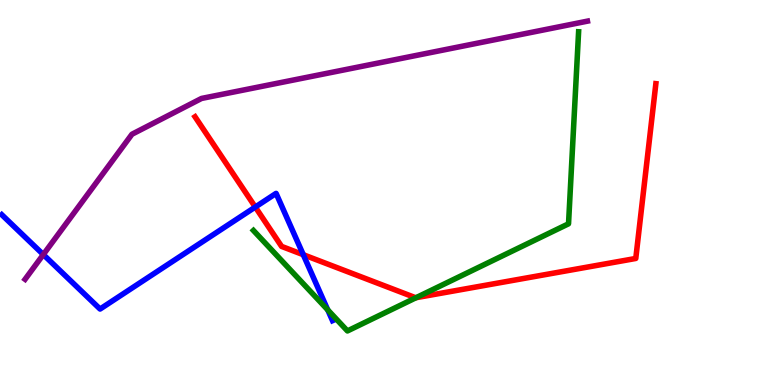[{'lines': ['blue', 'red'], 'intersections': [{'x': 3.29, 'y': 4.62}, {'x': 3.91, 'y': 3.38}]}, {'lines': ['green', 'red'], 'intersections': [{'x': 5.37, 'y': 2.27}]}, {'lines': ['purple', 'red'], 'intersections': []}, {'lines': ['blue', 'green'], 'intersections': [{'x': 4.23, 'y': 1.95}]}, {'lines': ['blue', 'purple'], 'intersections': [{'x': 0.559, 'y': 3.39}]}, {'lines': ['green', 'purple'], 'intersections': []}]